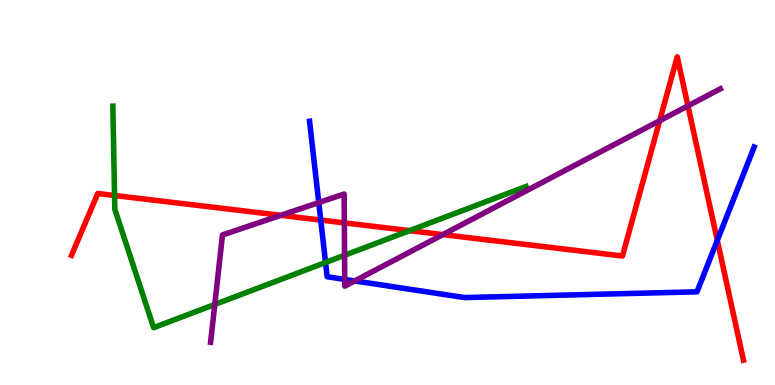[{'lines': ['blue', 'red'], 'intersections': [{'x': 4.14, 'y': 4.28}, {'x': 9.26, 'y': 3.76}]}, {'lines': ['green', 'red'], 'intersections': [{'x': 1.48, 'y': 4.92}, {'x': 5.28, 'y': 4.01}]}, {'lines': ['purple', 'red'], 'intersections': [{'x': 3.62, 'y': 4.41}, {'x': 4.44, 'y': 4.21}, {'x': 5.71, 'y': 3.91}, {'x': 8.51, 'y': 6.86}, {'x': 8.88, 'y': 7.25}]}, {'lines': ['blue', 'green'], 'intersections': [{'x': 4.2, 'y': 3.18}]}, {'lines': ['blue', 'purple'], 'intersections': [{'x': 4.11, 'y': 4.74}, {'x': 4.45, 'y': 2.74}, {'x': 4.58, 'y': 2.7}]}, {'lines': ['green', 'purple'], 'intersections': [{'x': 2.77, 'y': 2.09}, {'x': 4.45, 'y': 3.37}]}]